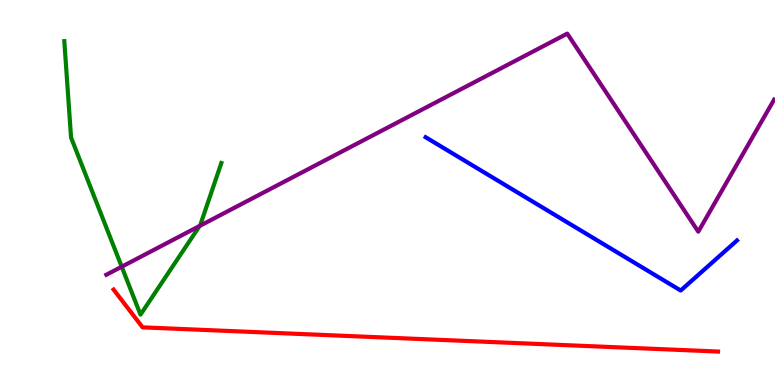[{'lines': ['blue', 'red'], 'intersections': []}, {'lines': ['green', 'red'], 'intersections': []}, {'lines': ['purple', 'red'], 'intersections': []}, {'lines': ['blue', 'green'], 'intersections': []}, {'lines': ['blue', 'purple'], 'intersections': []}, {'lines': ['green', 'purple'], 'intersections': [{'x': 1.57, 'y': 3.07}, {'x': 2.58, 'y': 4.13}]}]